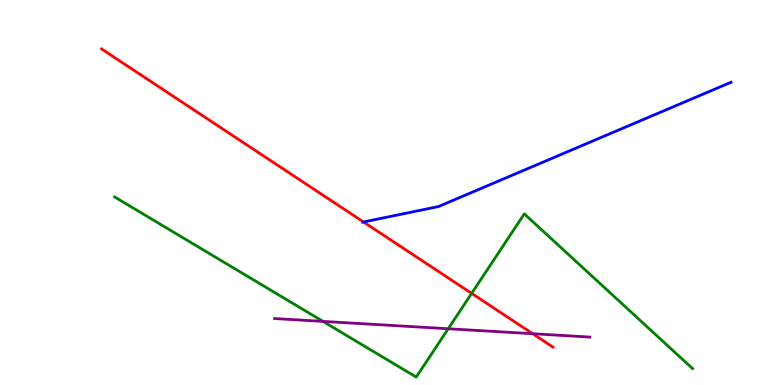[{'lines': ['blue', 'red'], 'intersections': [{'x': 4.69, 'y': 4.23}]}, {'lines': ['green', 'red'], 'intersections': [{'x': 6.09, 'y': 2.38}]}, {'lines': ['purple', 'red'], 'intersections': [{'x': 6.87, 'y': 1.33}]}, {'lines': ['blue', 'green'], 'intersections': []}, {'lines': ['blue', 'purple'], 'intersections': []}, {'lines': ['green', 'purple'], 'intersections': [{'x': 4.17, 'y': 1.65}, {'x': 5.78, 'y': 1.46}]}]